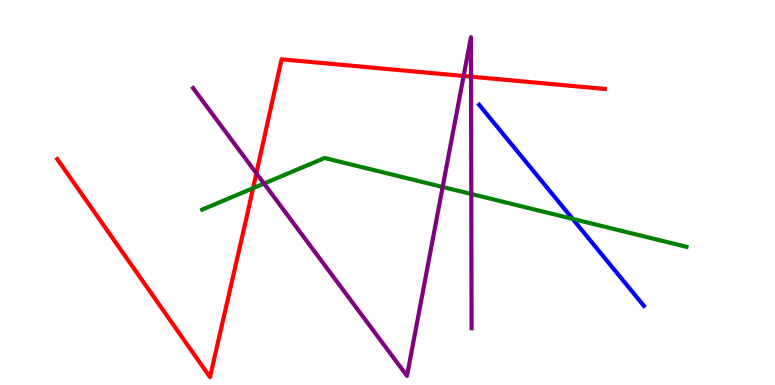[{'lines': ['blue', 'red'], 'intersections': []}, {'lines': ['green', 'red'], 'intersections': [{'x': 3.27, 'y': 5.11}]}, {'lines': ['purple', 'red'], 'intersections': [{'x': 3.31, 'y': 5.5}, {'x': 5.98, 'y': 8.03}, {'x': 6.08, 'y': 8.01}]}, {'lines': ['blue', 'green'], 'intersections': [{'x': 7.39, 'y': 4.32}]}, {'lines': ['blue', 'purple'], 'intersections': []}, {'lines': ['green', 'purple'], 'intersections': [{'x': 3.41, 'y': 5.23}, {'x': 5.71, 'y': 5.14}, {'x': 6.08, 'y': 4.96}]}]